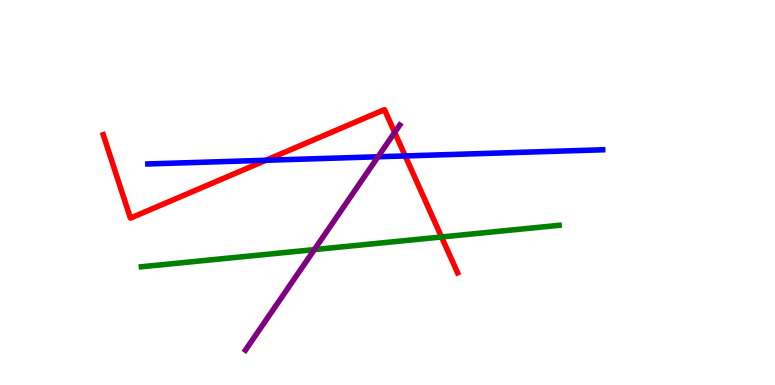[{'lines': ['blue', 'red'], 'intersections': [{'x': 3.43, 'y': 5.84}, {'x': 5.23, 'y': 5.95}]}, {'lines': ['green', 'red'], 'intersections': [{'x': 5.7, 'y': 3.84}]}, {'lines': ['purple', 'red'], 'intersections': [{'x': 5.09, 'y': 6.56}]}, {'lines': ['blue', 'green'], 'intersections': []}, {'lines': ['blue', 'purple'], 'intersections': [{'x': 4.88, 'y': 5.93}]}, {'lines': ['green', 'purple'], 'intersections': [{'x': 4.06, 'y': 3.52}]}]